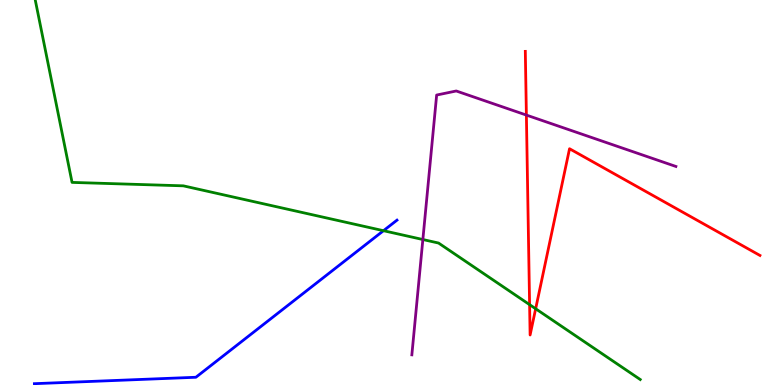[{'lines': ['blue', 'red'], 'intersections': []}, {'lines': ['green', 'red'], 'intersections': [{'x': 6.83, 'y': 2.09}, {'x': 6.91, 'y': 1.98}]}, {'lines': ['purple', 'red'], 'intersections': [{'x': 6.79, 'y': 7.01}]}, {'lines': ['blue', 'green'], 'intersections': [{'x': 4.95, 'y': 4.01}]}, {'lines': ['blue', 'purple'], 'intersections': []}, {'lines': ['green', 'purple'], 'intersections': [{'x': 5.46, 'y': 3.78}]}]